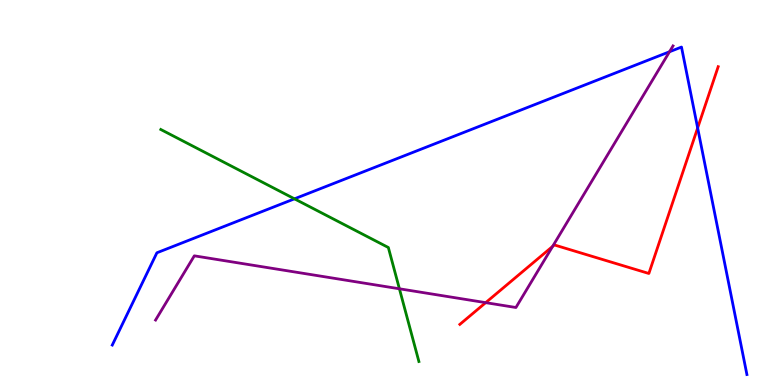[{'lines': ['blue', 'red'], 'intersections': [{'x': 9.0, 'y': 6.68}]}, {'lines': ['green', 'red'], 'intersections': []}, {'lines': ['purple', 'red'], 'intersections': [{'x': 6.27, 'y': 2.14}, {'x': 7.13, 'y': 3.6}]}, {'lines': ['blue', 'green'], 'intersections': [{'x': 3.8, 'y': 4.84}]}, {'lines': ['blue', 'purple'], 'intersections': [{'x': 8.64, 'y': 8.66}]}, {'lines': ['green', 'purple'], 'intersections': [{'x': 5.15, 'y': 2.5}]}]